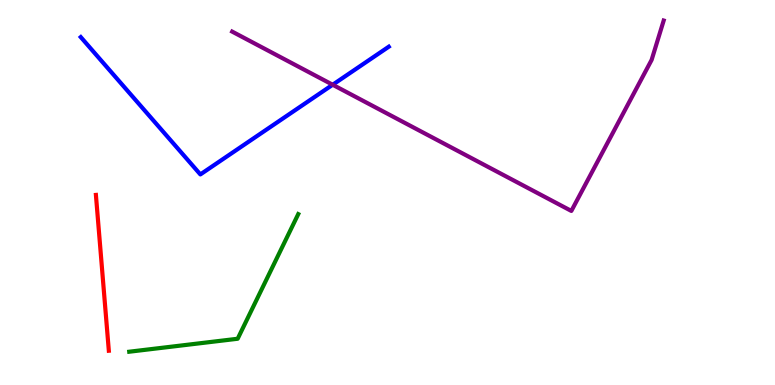[{'lines': ['blue', 'red'], 'intersections': []}, {'lines': ['green', 'red'], 'intersections': []}, {'lines': ['purple', 'red'], 'intersections': []}, {'lines': ['blue', 'green'], 'intersections': []}, {'lines': ['blue', 'purple'], 'intersections': [{'x': 4.29, 'y': 7.8}]}, {'lines': ['green', 'purple'], 'intersections': []}]